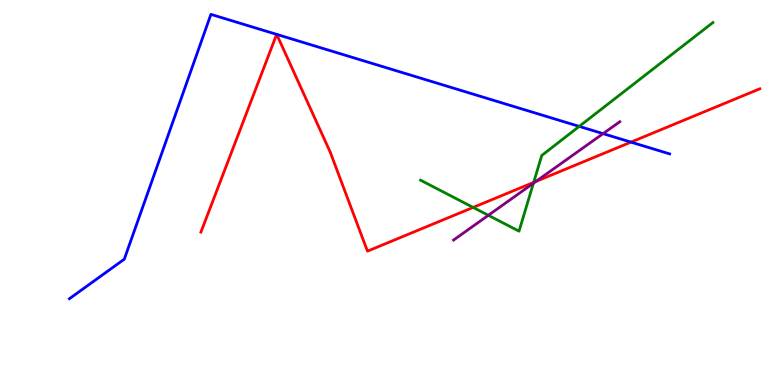[{'lines': ['blue', 'red'], 'intersections': [{'x': 3.57, 'y': 9.11}, {'x': 3.57, 'y': 9.11}, {'x': 8.14, 'y': 6.31}]}, {'lines': ['green', 'red'], 'intersections': [{'x': 6.11, 'y': 4.61}, {'x': 6.89, 'y': 5.26}]}, {'lines': ['purple', 'red'], 'intersections': [{'x': 6.91, 'y': 5.29}]}, {'lines': ['blue', 'green'], 'intersections': [{'x': 7.47, 'y': 6.72}]}, {'lines': ['blue', 'purple'], 'intersections': [{'x': 7.78, 'y': 6.53}]}, {'lines': ['green', 'purple'], 'intersections': [{'x': 6.3, 'y': 4.41}, {'x': 6.88, 'y': 5.24}]}]